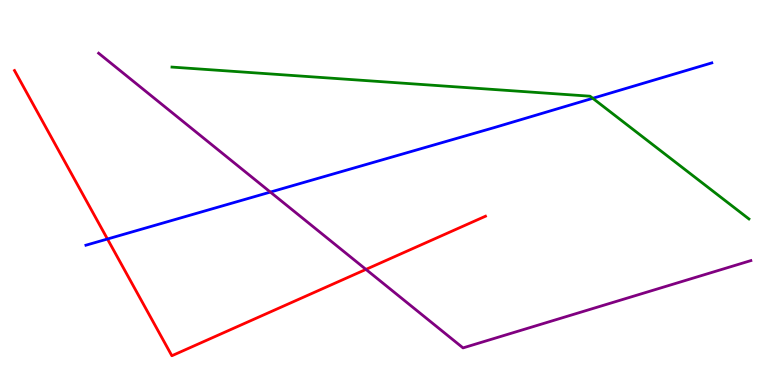[{'lines': ['blue', 'red'], 'intersections': [{'x': 1.39, 'y': 3.79}]}, {'lines': ['green', 'red'], 'intersections': []}, {'lines': ['purple', 'red'], 'intersections': [{'x': 4.72, 'y': 3.0}]}, {'lines': ['blue', 'green'], 'intersections': [{'x': 7.65, 'y': 7.45}]}, {'lines': ['blue', 'purple'], 'intersections': [{'x': 3.49, 'y': 5.01}]}, {'lines': ['green', 'purple'], 'intersections': []}]